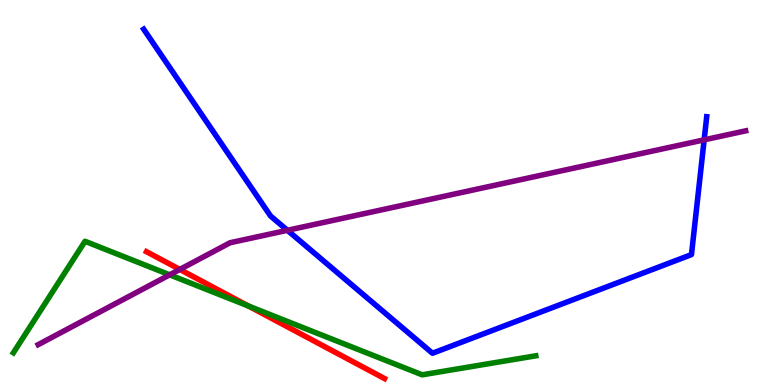[{'lines': ['blue', 'red'], 'intersections': []}, {'lines': ['green', 'red'], 'intersections': [{'x': 3.21, 'y': 2.05}]}, {'lines': ['purple', 'red'], 'intersections': [{'x': 2.32, 'y': 3.0}]}, {'lines': ['blue', 'green'], 'intersections': []}, {'lines': ['blue', 'purple'], 'intersections': [{'x': 3.71, 'y': 4.02}, {'x': 9.09, 'y': 6.37}]}, {'lines': ['green', 'purple'], 'intersections': [{'x': 2.19, 'y': 2.86}]}]